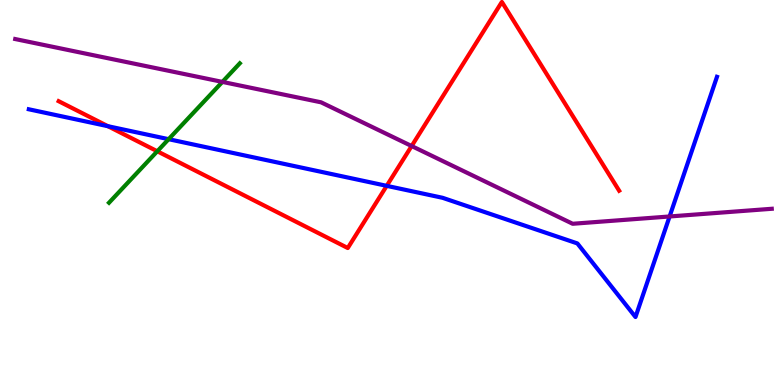[{'lines': ['blue', 'red'], 'intersections': [{'x': 1.39, 'y': 6.72}, {'x': 4.99, 'y': 5.17}]}, {'lines': ['green', 'red'], 'intersections': [{'x': 2.03, 'y': 6.07}]}, {'lines': ['purple', 'red'], 'intersections': [{'x': 5.31, 'y': 6.21}]}, {'lines': ['blue', 'green'], 'intersections': [{'x': 2.18, 'y': 6.38}]}, {'lines': ['blue', 'purple'], 'intersections': [{'x': 8.64, 'y': 4.38}]}, {'lines': ['green', 'purple'], 'intersections': [{'x': 2.87, 'y': 7.87}]}]